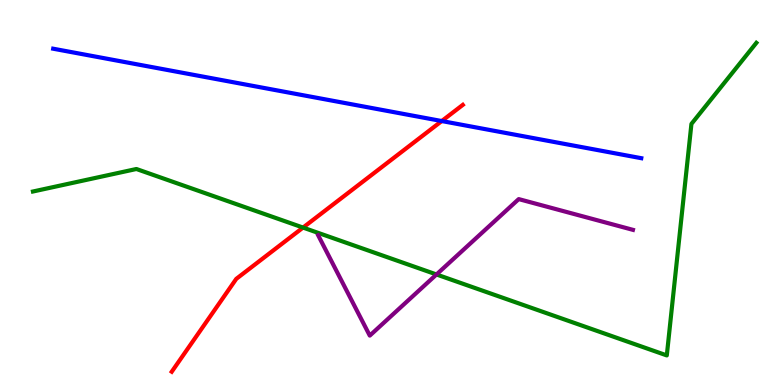[{'lines': ['blue', 'red'], 'intersections': [{'x': 5.7, 'y': 6.86}]}, {'lines': ['green', 'red'], 'intersections': [{'x': 3.91, 'y': 4.09}]}, {'lines': ['purple', 'red'], 'intersections': []}, {'lines': ['blue', 'green'], 'intersections': []}, {'lines': ['blue', 'purple'], 'intersections': []}, {'lines': ['green', 'purple'], 'intersections': [{'x': 5.63, 'y': 2.87}]}]